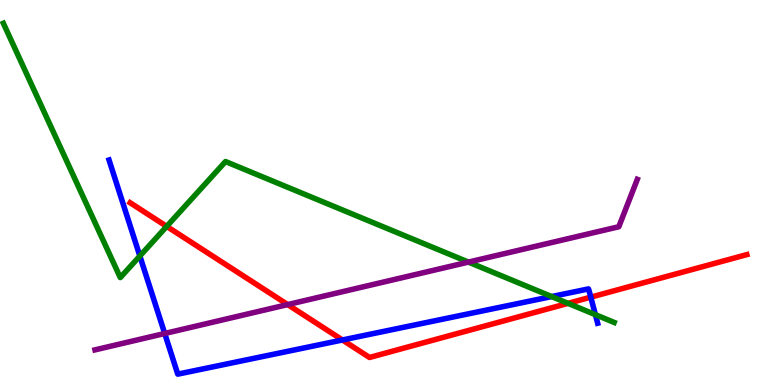[{'lines': ['blue', 'red'], 'intersections': [{'x': 4.42, 'y': 1.17}, {'x': 7.62, 'y': 2.28}]}, {'lines': ['green', 'red'], 'intersections': [{'x': 2.15, 'y': 4.12}, {'x': 7.33, 'y': 2.12}]}, {'lines': ['purple', 'red'], 'intersections': [{'x': 3.71, 'y': 2.09}]}, {'lines': ['blue', 'green'], 'intersections': [{'x': 1.8, 'y': 3.35}, {'x': 7.12, 'y': 2.3}, {'x': 7.68, 'y': 1.83}]}, {'lines': ['blue', 'purple'], 'intersections': [{'x': 2.13, 'y': 1.34}]}, {'lines': ['green', 'purple'], 'intersections': [{'x': 6.04, 'y': 3.19}]}]